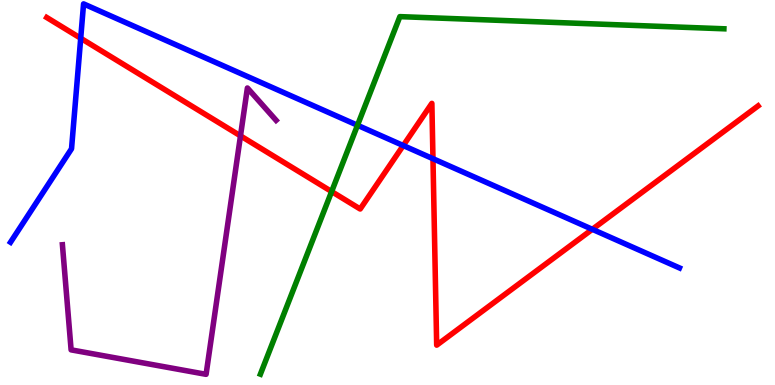[{'lines': ['blue', 'red'], 'intersections': [{'x': 1.04, 'y': 9.01}, {'x': 5.2, 'y': 6.22}, {'x': 5.59, 'y': 5.88}, {'x': 7.64, 'y': 4.04}]}, {'lines': ['green', 'red'], 'intersections': [{'x': 4.28, 'y': 5.02}]}, {'lines': ['purple', 'red'], 'intersections': [{'x': 3.1, 'y': 6.47}]}, {'lines': ['blue', 'green'], 'intersections': [{'x': 4.61, 'y': 6.75}]}, {'lines': ['blue', 'purple'], 'intersections': []}, {'lines': ['green', 'purple'], 'intersections': []}]